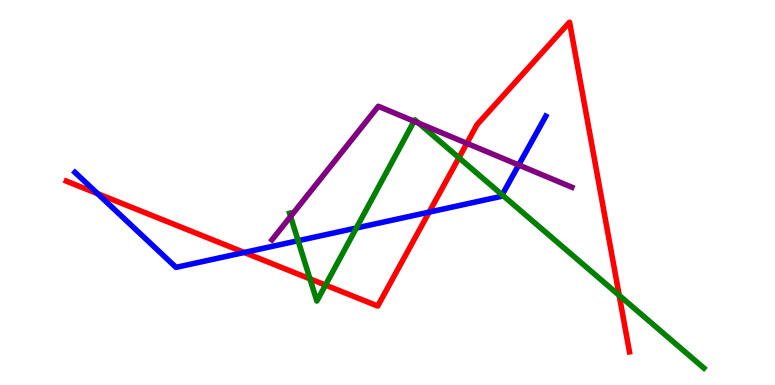[{'lines': ['blue', 'red'], 'intersections': [{'x': 1.26, 'y': 4.97}, {'x': 3.15, 'y': 3.44}, {'x': 5.54, 'y': 4.49}]}, {'lines': ['green', 'red'], 'intersections': [{'x': 4.0, 'y': 2.76}, {'x': 4.2, 'y': 2.6}, {'x': 5.92, 'y': 5.9}, {'x': 7.99, 'y': 2.33}]}, {'lines': ['purple', 'red'], 'intersections': [{'x': 6.02, 'y': 6.28}]}, {'lines': ['blue', 'green'], 'intersections': [{'x': 3.85, 'y': 3.75}, {'x': 4.6, 'y': 4.08}, {'x': 6.48, 'y': 4.94}]}, {'lines': ['blue', 'purple'], 'intersections': [{'x': 6.69, 'y': 5.71}]}, {'lines': ['green', 'purple'], 'intersections': [{'x': 3.75, 'y': 4.38}, {'x': 5.34, 'y': 6.85}, {'x': 5.4, 'y': 6.8}]}]